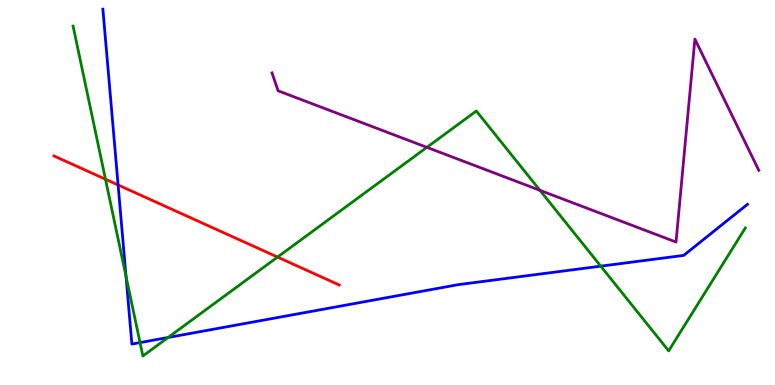[{'lines': ['blue', 'red'], 'intersections': [{'x': 1.52, 'y': 5.2}]}, {'lines': ['green', 'red'], 'intersections': [{'x': 1.36, 'y': 5.34}, {'x': 3.58, 'y': 3.32}]}, {'lines': ['purple', 'red'], 'intersections': []}, {'lines': ['blue', 'green'], 'intersections': [{'x': 1.63, 'y': 2.82}, {'x': 1.81, 'y': 1.1}, {'x': 2.17, 'y': 1.23}, {'x': 7.75, 'y': 3.09}]}, {'lines': ['blue', 'purple'], 'intersections': []}, {'lines': ['green', 'purple'], 'intersections': [{'x': 5.51, 'y': 6.17}, {'x': 6.97, 'y': 5.06}]}]